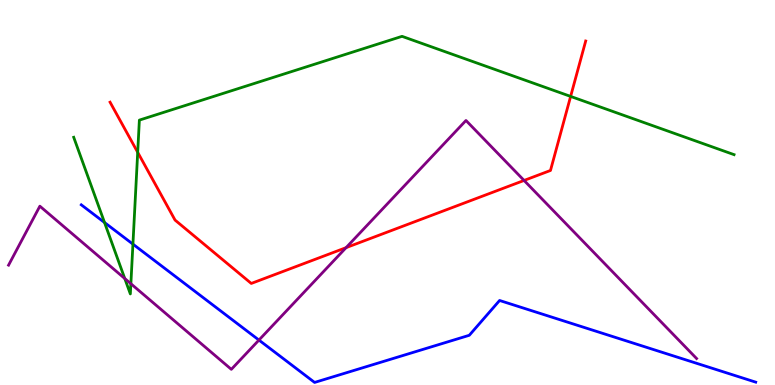[{'lines': ['blue', 'red'], 'intersections': []}, {'lines': ['green', 'red'], 'intersections': [{'x': 1.78, 'y': 6.04}, {'x': 7.36, 'y': 7.5}]}, {'lines': ['purple', 'red'], 'intersections': [{'x': 4.47, 'y': 3.57}, {'x': 6.76, 'y': 5.31}]}, {'lines': ['blue', 'green'], 'intersections': [{'x': 1.35, 'y': 4.22}, {'x': 1.72, 'y': 3.66}]}, {'lines': ['blue', 'purple'], 'intersections': [{'x': 3.34, 'y': 1.17}]}, {'lines': ['green', 'purple'], 'intersections': [{'x': 1.61, 'y': 2.77}, {'x': 1.69, 'y': 2.63}]}]